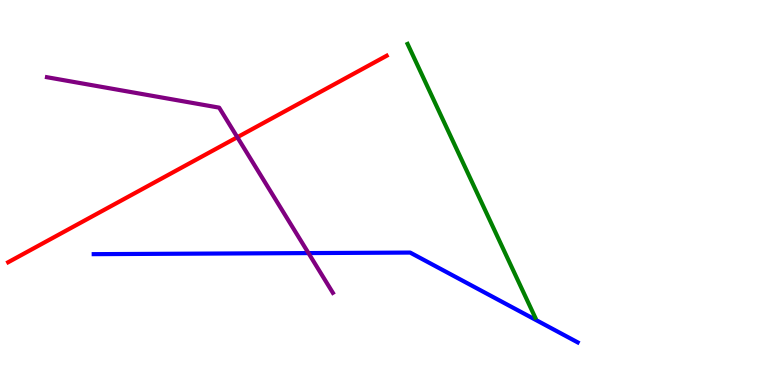[{'lines': ['blue', 'red'], 'intersections': []}, {'lines': ['green', 'red'], 'intersections': []}, {'lines': ['purple', 'red'], 'intersections': [{'x': 3.06, 'y': 6.44}]}, {'lines': ['blue', 'green'], 'intersections': []}, {'lines': ['blue', 'purple'], 'intersections': [{'x': 3.98, 'y': 3.43}]}, {'lines': ['green', 'purple'], 'intersections': []}]